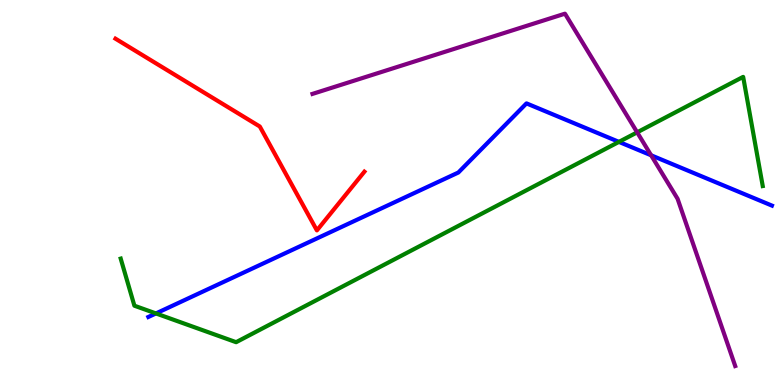[{'lines': ['blue', 'red'], 'intersections': []}, {'lines': ['green', 'red'], 'intersections': []}, {'lines': ['purple', 'red'], 'intersections': []}, {'lines': ['blue', 'green'], 'intersections': [{'x': 2.01, 'y': 1.86}, {'x': 7.99, 'y': 6.31}]}, {'lines': ['blue', 'purple'], 'intersections': [{'x': 8.4, 'y': 5.97}]}, {'lines': ['green', 'purple'], 'intersections': [{'x': 8.22, 'y': 6.56}]}]